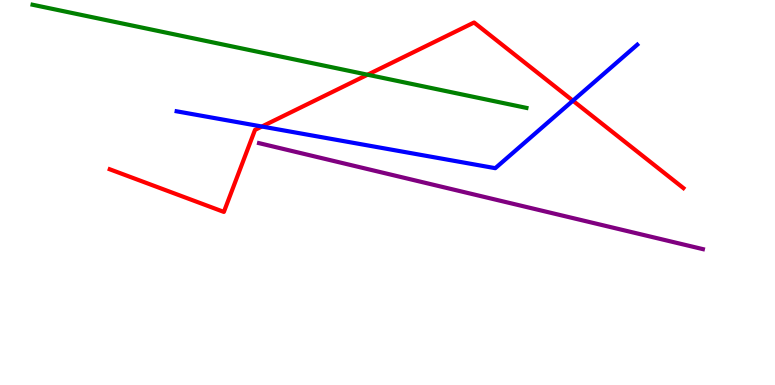[{'lines': ['blue', 'red'], 'intersections': [{'x': 3.38, 'y': 6.71}, {'x': 7.39, 'y': 7.38}]}, {'lines': ['green', 'red'], 'intersections': [{'x': 4.74, 'y': 8.06}]}, {'lines': ['purple', 'red'], 'intersections': []}, {'lines': ['blue', 'green'], 'intersections': []}, {'lines': ['blue', 'purple'], 'intersections': []}, {'lines': ['green', 'purple'], 'intersections': []}]